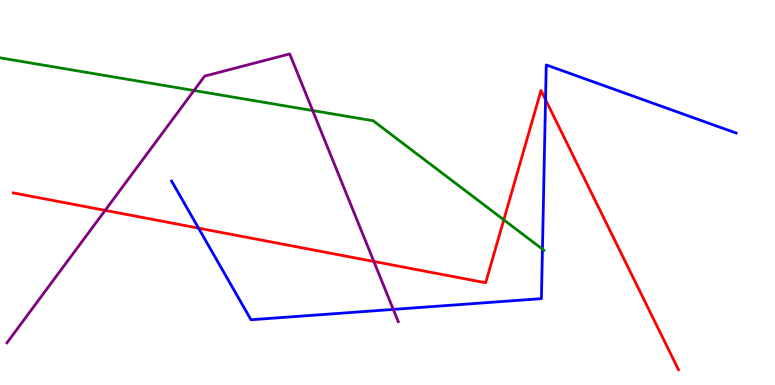[{'lines': ['blue', 'red'], 'intersections': [{'x': 2.56, 'y': 4.07}, {'x': 7.04, 'y': 7.41}]}, {'lines': ['green', 'red'], 'intersections': [{'x': 6.5, 'y': 4.29}]}, {'lines': ['purple', 'red'], 'intersections': [{'x': 1.36, 'y': 4.54}, {'x': 4.82, 'y': 3.21}]}, {'lines': ['blue', 'green'], 'intersections': [{'x': 7.0, 'y': 3.53}]}, {'lines': ['blue', 'purple'], 'intersections': [{'x': 5.07, 'y': 1.96}]}, {'lines': ['green', 'purple'], 'intersections': [{'x': 2.5, 'y': 7.65}, {'x': 4.03, 'y': 7.13}]}]